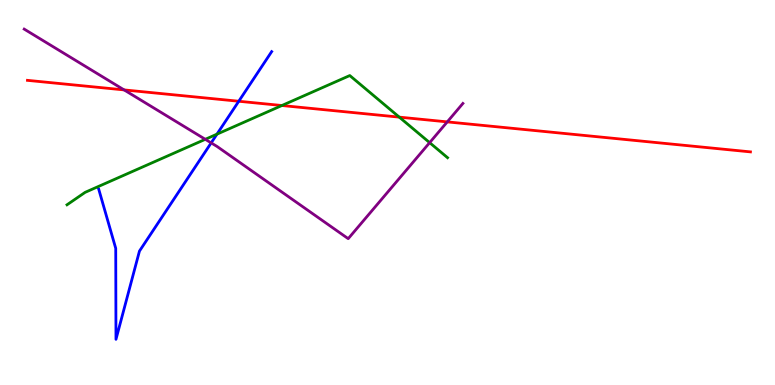[{'lines': ['blue', 'red'], 'intersections': [{'x': 3.08, 'y': 7.37}]}, {'lines': ['green', 'red'], 'intersections': [{'x': 3.64, 'y': 7.26}, {'x': 5.15, 'y': 6.96}]}, {'lines': ['purple', 'red'], 'intersections': [{'x': 1.6, 'y': 7.66}, {'x': 5.77, 'y': 6.83}]}, {'lines': ['blue', 'green'], 'intersections': [{'x': 2.8, 'y': 6.52}]}, {'lines': ['blue', 'purple'], 'intersections': [{'x': 2.72, 'y': 6.29}]}, {'lines': ['green', 'purple'], 'intersections': [{'x': 2.65, 'y': 6.38}, {'x': 5.54, 'y': 6.29}]}]